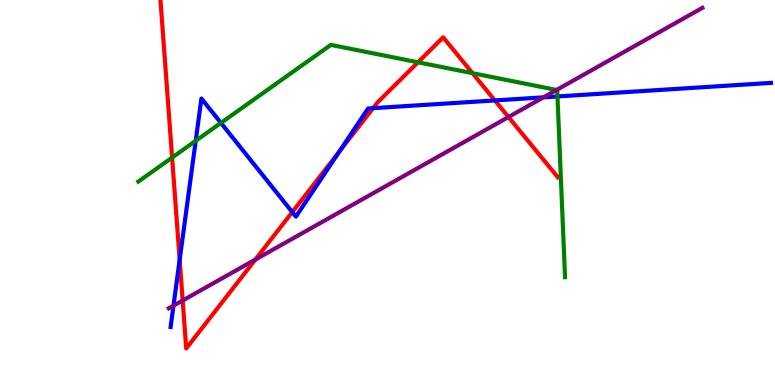[{'lines': ['blue', 'red'], 'intersections': [{'x': 2.32, 'y': 3.25}, {'x': 3.77, 'y': 4.49}, {'x': 4.38, 'y': 6.06}, {'x': 4.81, 'y': 7.19}, {'x': 6.39, 'y': 7.39}]}, {'lines': ['green', 'red'], 'intersections': [{'x': 2.22, 'y': 5.91}, {'x': 5.39, 'y': 8.38}, {'x': 6.1, 'y': 8.1}]}, {'lines': ['purple', 'red'], 'intersections': [{'x': 2.36, 'y': 2.2}, {'x': 3.29, 'y': 3.26}, {'x': 6.56, 'y': 6.96}]}, {'lines': ['blue', 'green'], 'intersections': [{'x': 2.53, 'y': 6.34}, {'x': 2.85, 'y': 6.81}, {'x': 7.19, 'y': 7.49}]}, {'lines': ['blue', 'purple'], 'intersections': [{'x': 2.24, 'y': 2.06}, {'x': 7.01, 'y': 7.47}]}, {'lines': ['green', 'purple'], 'intersections': [{'x': 7.18, 'y': 7.66}]}]